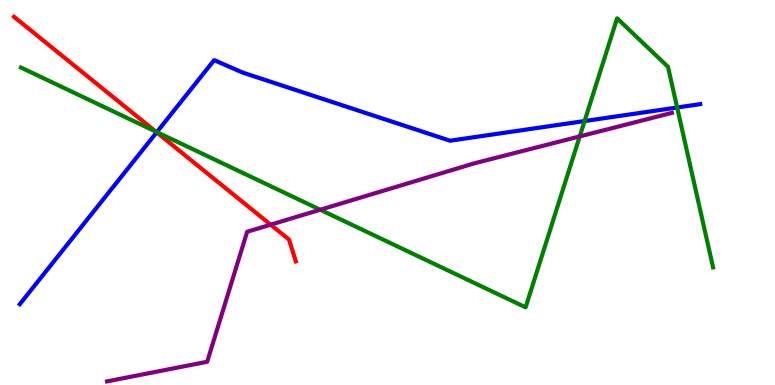[{'lines': ['blue', 'red'], 'intersections': [{'x': 2.02, 'y': 6.56}]}, {'lines': ['green', 'red'], 'intersections': [{'x': 2.01, 'y': 6.58}]}, {'lines': ['purple', 'red'], 'intersections': [{'x': 3.49, 'y': 4.16}]}, {'lines': ['blue', 'green'], 'intersections': [{'x': 2.02, 'y': 6.57}, {'x': 7.54, 'y': 6.86}, {'x': 8.74, 'y': 7.21}]}, {'lines': ['blue', 'purple'], 'intersections': []}, {'lines': ['green', 'purple'], 'intersections': [{'x': 4.13, 'y': 4.55}, {'x': 7.48, 'y': 6.46}]}]